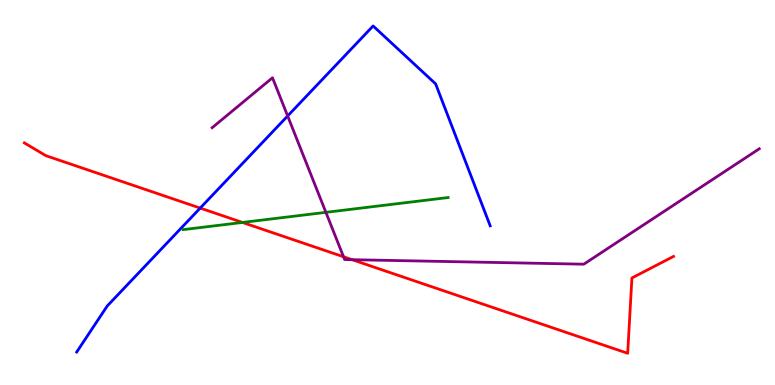[{'lines': ['blue', 'red'], 'intersections': [{'x': 2.58, 'y': 4.6}]}, {'lines': ['green', 'red'], 'intersections': [{'x': 3.13, 'y': 4.22}]}, {'lines': ['purple', 'red'], 'intersections': [{'x': 4.43, 'y': 3.33}, {'x': 4.54, 'y': 3.25}]}, {'lines': ['blue', 'green'], 'intersections': []}, {'lines': ['blue', 'purple'], 'intersections': [{'x': 3.71, 'y': 6.99}]}, {'lines': ['green', 'purple'], 'intersections': [{'x': 4.21, 'y': 4.48}]}]